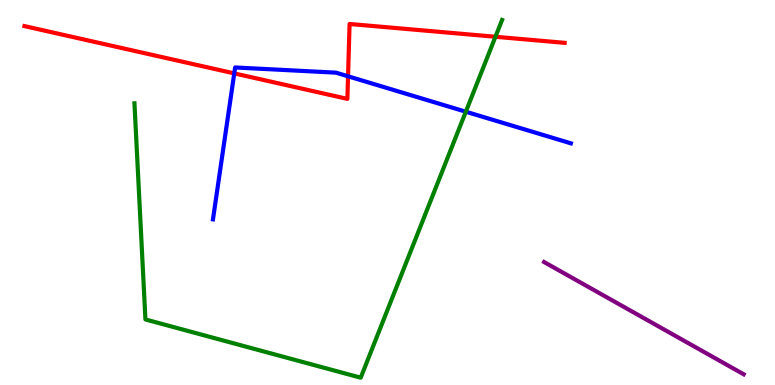[{'lines': ['blue', 'red'], 'intersections': [{'x': 3.02, 'y': 8.09}, {'x': 4.49, 'y': 8.02}]}, {'lines': ['green', 'red'], 'intersections': [{'x': 6.39, 'y': 9.04}]}, {'lines': ['purple', 'red'], 'intersections': []}, {'lines': ['blue', 'green'], 'intersections': [{'x': 6.01, 'y': 7.1}]}, {'lines': ['blue', 'purple'], 'intersections': []}, {'lines': ['green', 'purple'], 'intersections': []}]